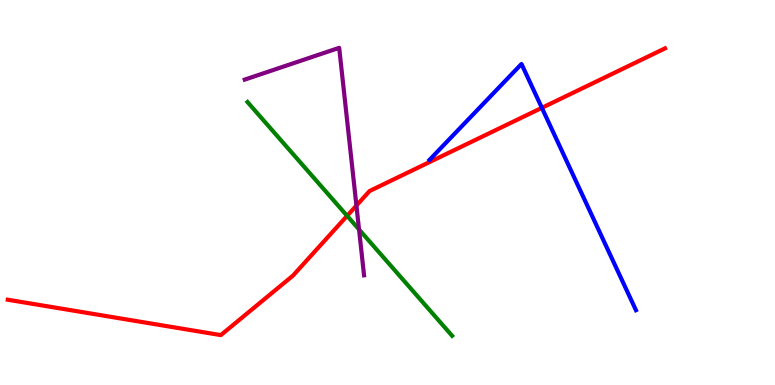[{'lines': ['blue', 'red'], 'intersections': [{'x': 6.99, 'y': 7.2}]}, {'lines': ['green', 'red'], 'intersections': [{'x': 4.48, 'y': 4.39}]}, {'lines': ['purple', 'red'], 'intersections': [{'x': 4.6, 'y': 4.66}]}, {'lines': ['blue', 'green'], 'intersections': []}, {'lines': ['blue', 'purple'], 'intersections': []}, {'lines': ['green', 'purple'], 'intersections': [{'x': 4.63, 'y': 4.04}]}]